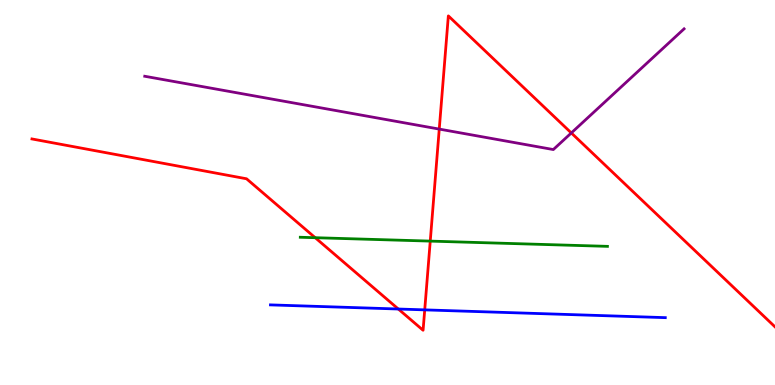[{'lines': ['blue', 'red'], 'intersections': [{'x': 5.14, 'y': 1.97}, {'x': 5.48, 'y': 1.95}]}, {'lines': ['green', 'red'], 'intersections': [{'x': 4.07, 'y': 3.83}, {'x': 5.55, 'y': 3.74}]}, {'lines': ['purple', 'red'], 'intersections': [{'x': 5.67, 'y': 6.65}, {'x': 7.37, 'y': 6.55}]}, {'lines': ['blue', 'green'], 'intersections': []}, {'lines': ['blue', 'purple'], 'intersections': []}, {'lines': ['green', 'purple'], 'intersections': []}]